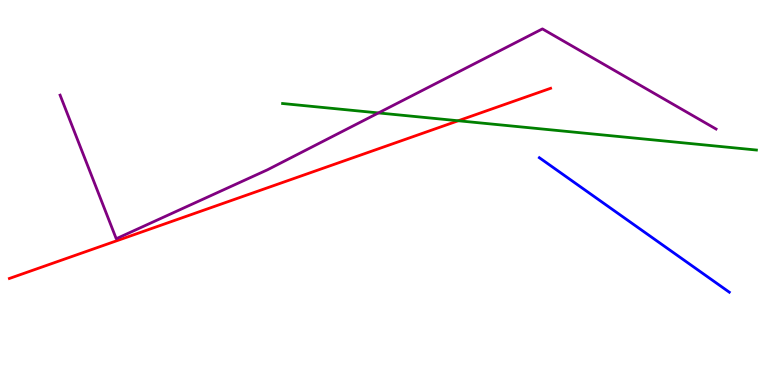[{'lines': ['blue', 'red'], 'intersections': []}, {'lines': ['green', 'red'], 'intersections': [{'x': 5.91, 'y': 6.86}]}, {'lines': ['purple', 'red'], 'intersections': []}, {'lines': ['blue', 'green'], 'intersections': []}, {'lines': ['blue', 'purple'], 'intersections': []}, {'lines': ['green', 'purple'], 'intersections': [{'x': 4.88, 'y': 7.07}]}]